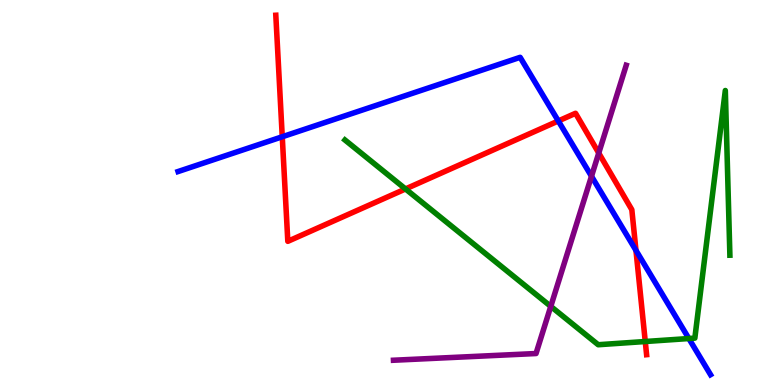[{'lines': ['blue', 'red'], 'intersections': [{'x': 3.64, 'y': 6.45}, {'x': 7.2, 'y': 6.86}, {'x': 8.21, 'y': 3.5}]}, {'lines': ['green', 'red'], 'intersections': [{'x': 5.23, 'y': 5.09}, {'x': 8.33, 'y': 1.13}]}, {'lines': ['purple', 'red'], 'intersections': [{'x': 7.73, 'y': 6.02}]}, {'lines': ['blue', 'green'], 'intersections': [{'x': 8.89, 'y': 1.21}]}, {'lines': ['blue', 'purple'], 'intersections': [{'x': 7.63, 'y': 5.42}]}, {'lines': ['green', 'purple'], 'intersections': [{'x': 7.11, 'y': 2.04}]}]